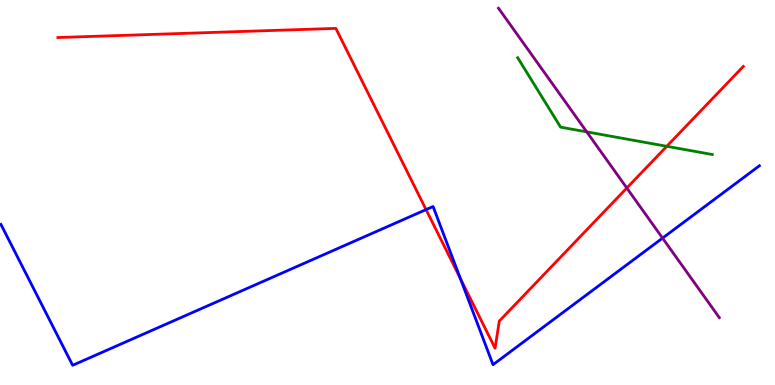[{'lines': ['blue', 'red'], 'intersections': [{'x': 5.5, 'y': 4.56}, {'x': 5.94, 'y': 2.77}]}, {'lines': ['green', 'red'], 'intersections': [{'x': 8.6, 'y': 6.2}]}, {'lines': ['purple', 'red'], 'intersections': [{'x': 8.09, 'y': 5.12}]}, {'lines': ['blue', 'green'], 'intersections': []}, {'lines': ['blue', 'purple'], 'intersections': [{'x': 8.55, 'y': 3.82}]}, {'lines': ['green', 'purple'], 'intersections': [{'x': 7.57, 'y': 6.57}]}]